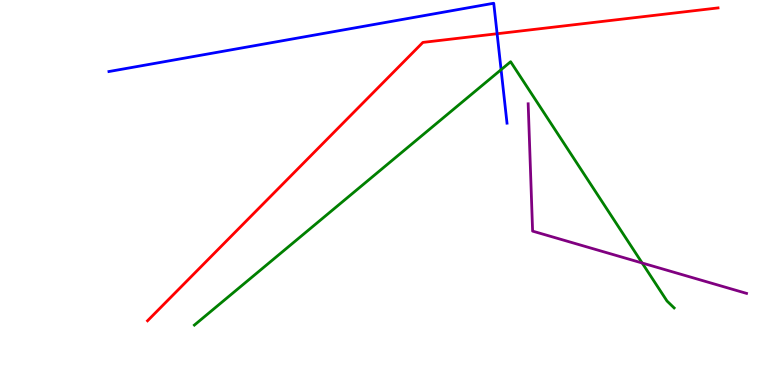[{'lines': ['blue', 'red'], 'intersections': [{'x': 6.41, 'y': 9.12}]}, {'lines': ['green', 'red'], 'intersections': []}, {'lines': ['purple', 'red'], 'intersections': []}, {'lines': ['blue', 'green'], 'intersections': [{'x': 6.47, 'y': 8.19}]}, {'lines': ['blue', 'purple'], 'intersections': []}, {'lines': ['green', 'purple'], 'intersections': [{'x': 8.29, 'y': 3.17}]}]